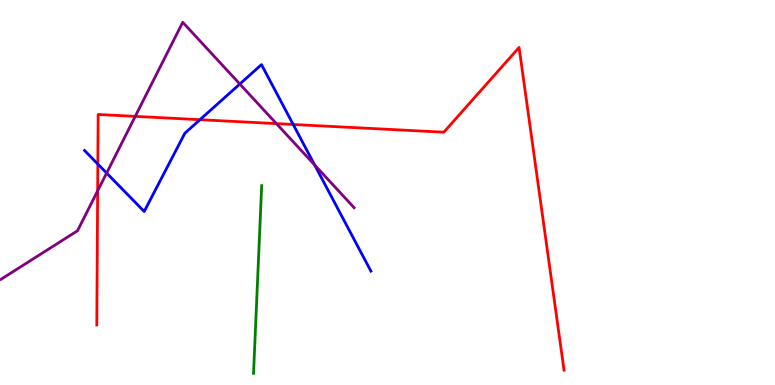[{'lines': ['blue', 'red'], 'intersections': [{'x': 1.26, 'y': 5.74}, {'x': 2.58, 'y': 6.89}, {'x': 3.78, 'y': 6.77}]}, {'lines': ['green', 'red'], 'intersections': []}, {'lines': ['purple', 'red'], 'intersections': [{'x': 1.26, 'y': 5.04}, {'x': 1.74, 'y': 6.98}, {'x': 3.57, 'y': 6.79}]}, {'lines': ['blue', 'green'], 'intersections': []}, {'lines': ['blue', 'purple'], 'intersections': [{'x': 1.38, 'y': 5.5}, {'x': 3.09, 'y': 7.82}, {'x': 4.06, 'y': 5.71}]}, {'lines': ['green', 'purple'], 'intersections': []}]